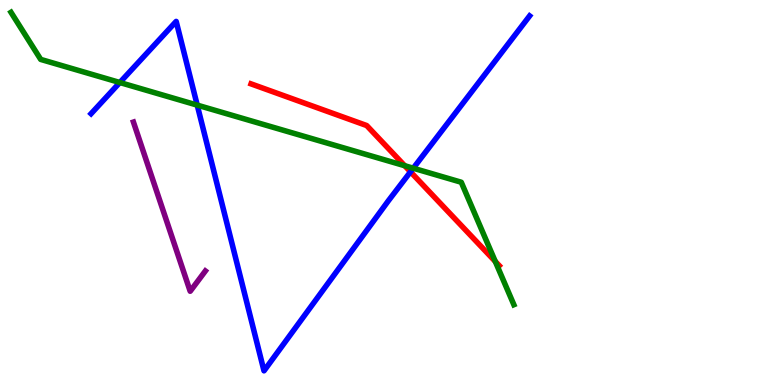[{'lines': ['blue', 'red'], 'intersections': [{'x': 5.3, 'y': 5.54}]}, {'lines': ['green', 'red'], 'intersections': [{'x': 5.22, 'y': 5.7}, {'x': 6.39, 'y': 3.21}]}, {'lines': ['purple', 'red'], 'intersections': []}, {'lines': ['blue', 'green'], 'intersections': [{'x': 1.55, 'y': 7.86}, {'x': 2.54, 'y': 7.27}, {'x': 5.33, 'y': 5.63}]}, {'lines': ['blue', 'purple'], 'intersections': []}, {'lines': ['green', 'purple'], 'intersections': []}]